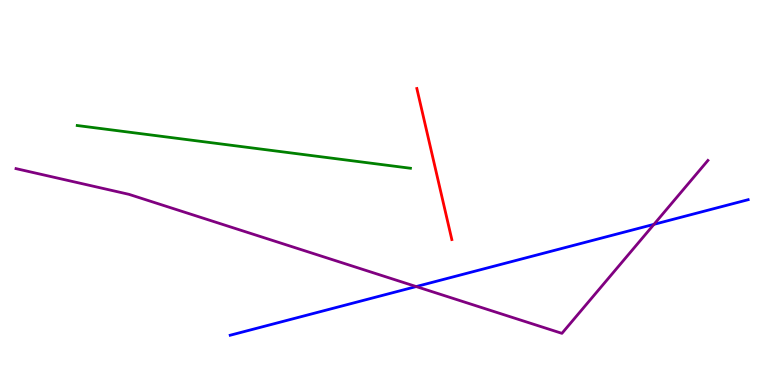[{'lines': ['blue', 'red'], 'intersections': []}, {'lines': ['green', 'red'], 'intersections': []}, {'lines': ['purple', 'red'], 'intersections': []}, {'lines': ['blue', 'green'], 'intersections': []}, {'lines': ['blue', 'purple'], 'intersections': [{'x': 5.37, 'y': 2.56}, {'x': 8.44, 'y': 4.17}]}, {'lines': ['green', 'purple'], 'intersections': []}]